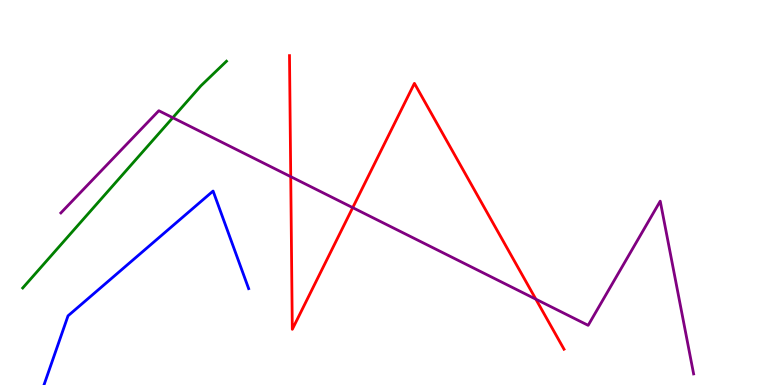[{'lines': ['blue', 'red'], 'intersections': []}, {'lines': ['green', 'red'], 'intersections': []}, {'lines': ['purple', 'red'], 'intersections': [{'x': 3.75, 'y': 5.41}, {'x': 4.55, 'y': 4.61}, {'x': 6.91, 'y': 2.23}]}, {'lines': ['blue', 'green'], 'intersections': []}, {'lines': ['blue', 'purple'], 'intersections': []}, {'lines': ['green', 'purple'], 'intersections': [{'x': 2.23, 'y': 6.94}]}]